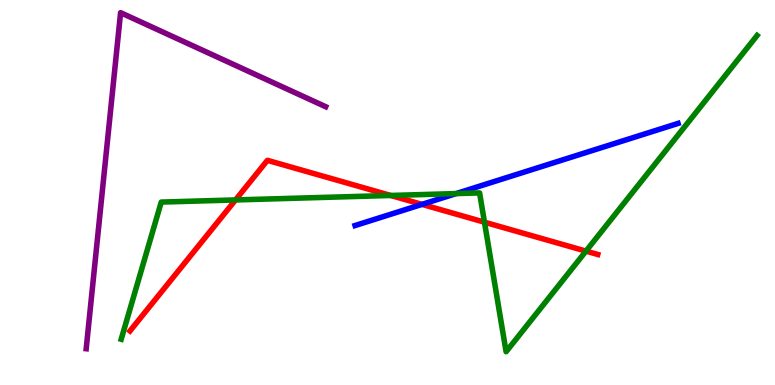[{'lines': ['blue', 'red'], 'intersections': [{'x': 5.44, 'y': 4.69}]}, {'lines': ['green', 'red'], 'intersections': [{'x': 3.04, 'y': 4.81}, {'x': 5.04, 'y': 4.92}, {'x': 6.25, 'y': 4.23}, {'x': 7.56, 'y': 3.48}]}, {'lines': ['purple', 'red'], 'intersections': []}, {'lines': ['blue', 'green'], 'intersections': [{'x': 5.89, 'y': 4.97}]}, {'lines': ['blue', 'purple'], 'intersections': []}, {'lines': ['green', 'purple'], 'intersections': []}]